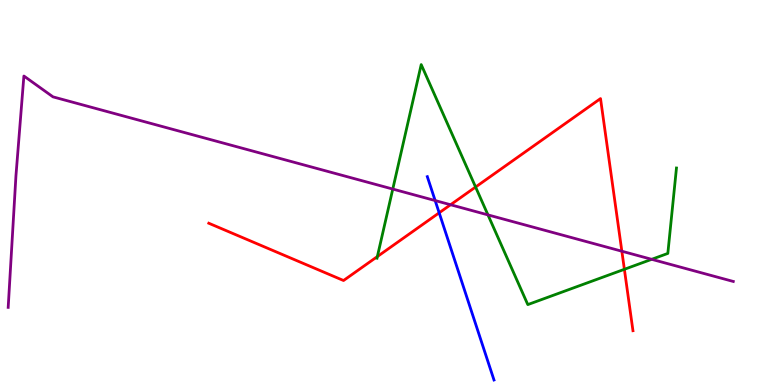[{'lines': ['blue', 'red'], 'intersections': [{'x': 5.67, 'y': 4.47}]}, {'lines': ['green', 'red'], 'intersections': [{'x': 4.87, 'y': 3.34}, {'x': 6.14, 'y': 5.14}, {'x': 8.06, 'y': 3.01}]}, {'lines': ['purple', 'red'], 'intersections': [{'x': 5.81, 'y': 4.68}, {'x': 8.02, 'y': 3.47}]}, {'lines': ['blue', 'green'], 'intersections': []}, {'lines': ['blue', 'purple'], 'intersections': [{'x': 5.61, 'y': 4.79}]}, {'lines': ['green', 'purple'], 'intersections': [{'x': 5.07, 'y': 5.09}, {'x': 6.3, 'y': 4.42}, {'x': 8.41, 'y': 3.26}]}]